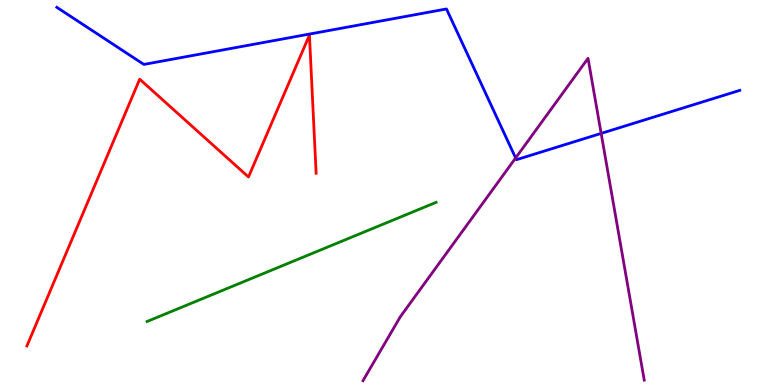[{'lines': ['blue', 'red'], 'intersections': []}, {'lines': ['green', 'red'], 'intersections': []}, {'lines': ['purple', 'red'], 'intersections': []}, {'lines': ['blue', 'green'], 'intersections': []}, {'lines': ['blue', 'purple'], 'intersections': [{'x': 6.65, 'y': 5.9}, {'x': 7.76, 'y': 6.53}]}, {'lines': ['green', 'purple'], 'intersections': []}]